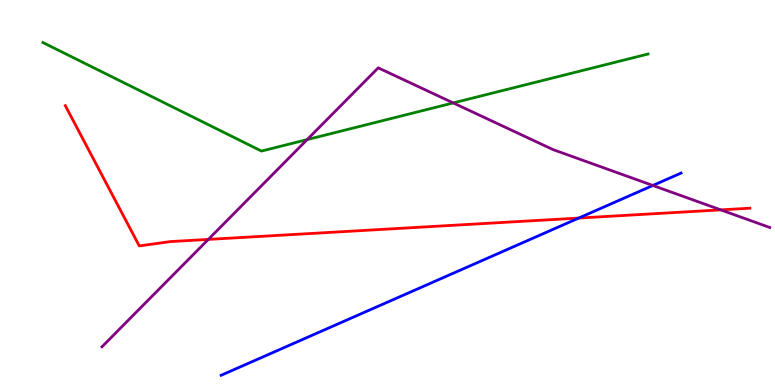[{'lines': ['blue', 'red'], 'intersections': [{'x': 7.47, 'y': 4.34}]}, {'lines': ['green', 'red'], 'intersections': []}, {'lines': ['purple', 'red'], 'intersections': [{'x': 2.69, 'y': 3.78}, {'x': 9.3, 'y': 4.55}]}, {'lines': ['blue', 'green'], 'intersections': []}, {'lines': ['blue', 'purple'], 'intersections': [{'x': 8.42, 'y': 5.18}]}, {'lines': ['green', 'purple'], 'intersections': [{'x': 3.96, 'y': 6.37}, {'x': 5.85, 'y': 7.33}]}]